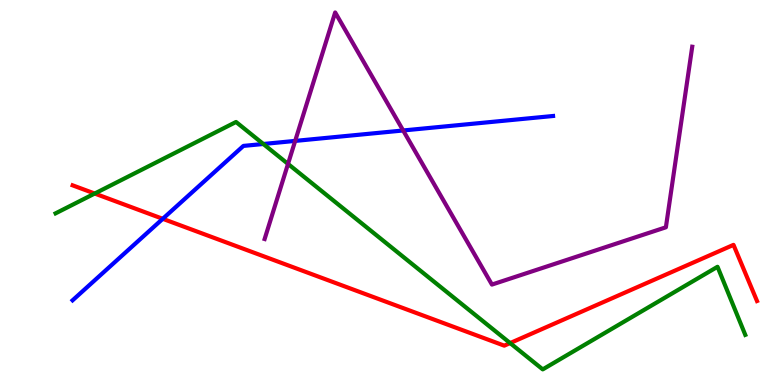[{'lines': ['blue', 'red'], 'intersections': [{'x': 2.1, 'y': 4.32}]}, {'lines': ['green', 'red'], 'intersections': [{'x': 1.22, 'y': 4.97}, {'x': 6.58, 'y': 1.09}]}, {'lines': ['purple', 'red'], 'intersections': []}, {'lines': ['blue', 'green'], 'intersections': [{'x': 3.4, 'y': 6.26}]}, {'lines': ['blue', 'purple'], 'intersections': [{'x': 3.81, 'y': 6.34}, {'x': 5.2, 'y': 6.61}]}, {'lines': ['green', 'purple'], 'intersections': [{'x': 3.72, 'y': 5.74}]}]